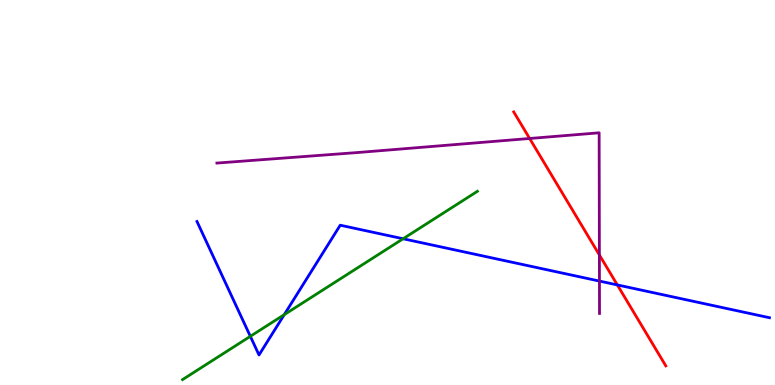[{'lines': ['blue', 'red'], 'intersections': [{'x': 7.97, 'y': 2.6}]}, {'lines': ['green', 'red'], 'intersections': []}, {'lines': ['purple', 'red'], 'intersections': [{'x': 6.83, 'y': 6.4}, {'x': 7.73, 'y': 3.38}]}, {'lines': ['blue', 'green'], 'intersections': [{'x': 3.23, 'y': 1.26}, {'x': 3.67, 'y': 1.83}, {'x': 5.2, 'y': 3.8}]}, {'lines': ['blue', 'purple'], 'intersections': [{'x': 7.73, 'y': 2.7}]}, {'lines': ['green', 'purple'], 'intersections': []}]